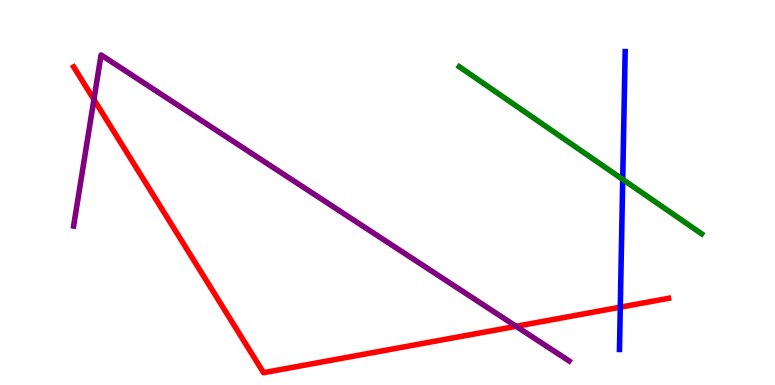[{'lines': ['blue', 'red'], 'intersections': [{'x': 8.0, 'y': 2.02}]}, {'lines': ['green', 'red'], 'intersections': []}, {'lines': ['purple', 'red'], 'intersections': [{'x': 1.21, 'y': 7.42}, {'x': 6.66, 'y': 1.52}]}, {'lines': ['blue', 'green'], 'intersections': [{'x': 8.04, 'y': 5.34}]}, {'lines': ['blue', 'purple'], 'intersections': []}, {'lines': ['green', 'purple'], 'intersections': []}]